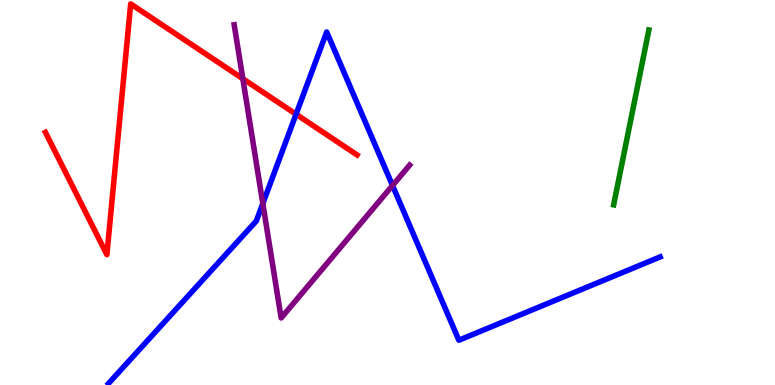[{'lines': ['blue', 'red'], 'intersections': [{'x': 3.82, 'y': 7.03}]}, {'lines': ['green', 'red'], 'intersections': []}, {'lines': ['purple', 'red'], 'intersections': [{'x': 3.13, 'y': 7.96}]}, {'lines': ['blue', 'green'], 'intersections': []}, {'lines': ['blue', 'purple'], 'intersections': [{'x': 3.39, 'y': 4.71}, {'x': 5.06, 'y': 5.18}]}, {'lines': ['green', 'purple'], 'intersections': []}]